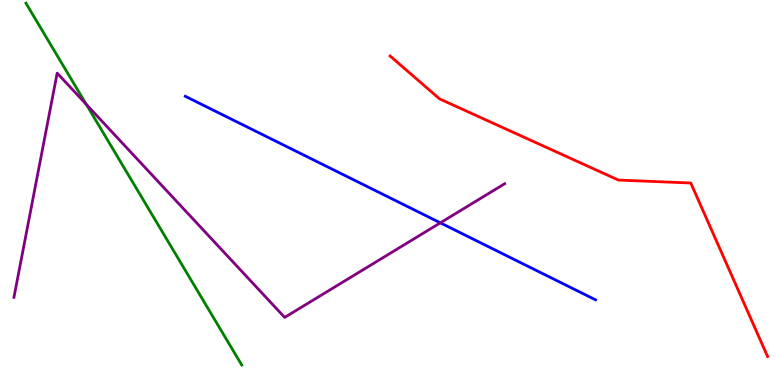[{'lines': ['blue', 'red'], 'intersections': []}, {'lines': ['green', 'red'], 'intersections': []}, {'lines': ['purple', 'red'], 'intersections': []}, {'lines': ['blue', 'green'], 'intersections': []}, {'lines': ['blue', 'purple'], 'intersections': [{'x': 5.68, 'y': 4.21}]}, {'lines': ['green', 'purple'], 'intersections': [{'x': 1.11, 'y': 7.29}]}]